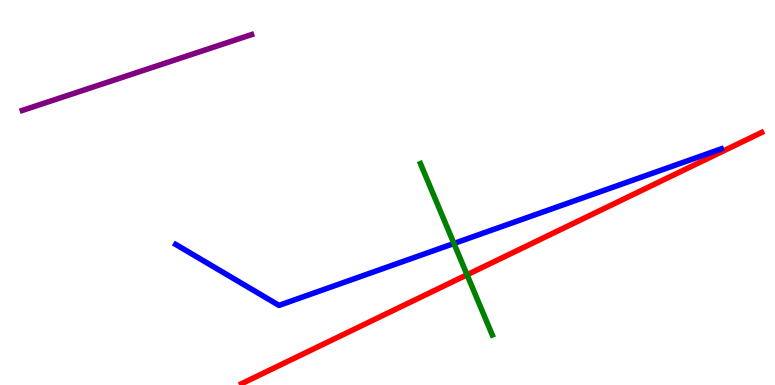[{'lines': ['blue', 'red'], 'intersections': []}, {'lines': ['green', 'red'], 'intersections': [{'x': 6.03, 'y': 2.86}]}, {'lines': ['purple', 'red'], 'intersections': []}, {'lines': ['blue', 'green'], 'intersections': [{'x': 5.86, 'y': 3.68}]}, {'lines': ['blue', 'purple'], 'intersections': []}, {'lines': ['green', 'purple'], 'intersections': []}]